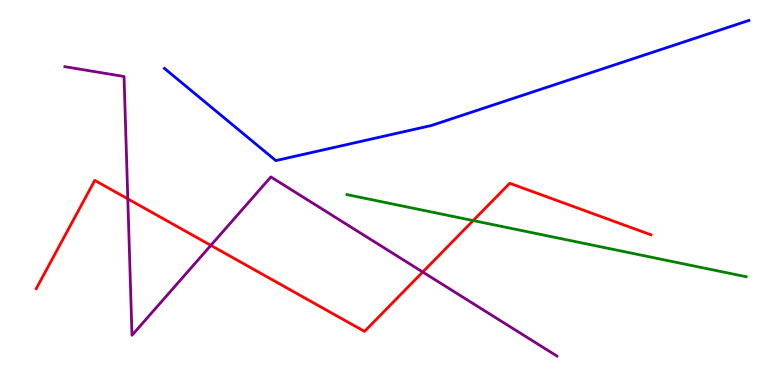[{'lines': ['blue', 'red'], 'intersections': []}, {'lines': ['green', 'red'], 'intersections': [{'x': 6.11, 'y': 4.27}]}, {'lines': ['purple', 'red'], 'intersections': [{'x': 1.65, 'y': 4.83}, {'x': 2.72, 'y': 3.63}, {'x': 5.45, 'y': 2.93}]}, {'lines': ['blue', 'green'], 'intersections': []}, {'lines': ['blue', 'purple'], 'intersections': []}, {'lines': ['green', 'purple'], 'intersections': []}]